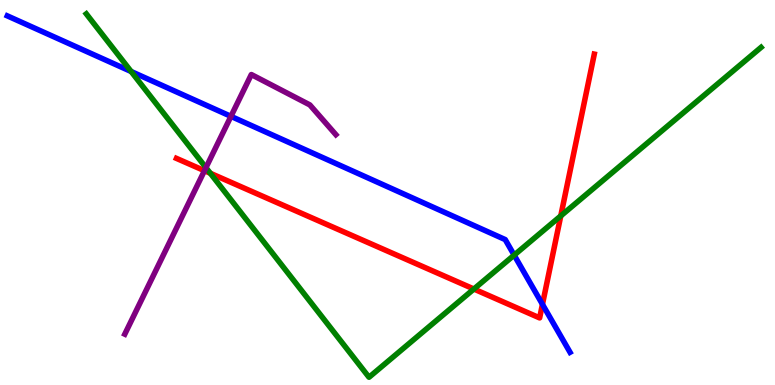[{'lines': ['blue', 'red'], 'intersections': [{'x': 7.0, 'y': 2.1}]}, {'lines': ['green', 'red'], 'intersections': [{'x': 2.71, 'y': 5.5}, {'x': 6.11, 'y': 2.49}, {'x': 7.24, 'y': 4.39}]}, {'lines': ['purple', 'red'], 'intersections': [{'x': 2.64, 'y': 5.57}]}, {'lines': ['blue', 'green'], 'intersections': [{'x': 1.69, 'y': 8.14}, {'x': 6.63, 'y': 3.37}]}, {'lines': ['blue', 'purple'], 'intersections': [{'x': 2.98, 'y': 6.98}]}, {'lines': ['green', 'purple'], 'intersections': [{'x': 2.66, 'y': 5.65}]}]